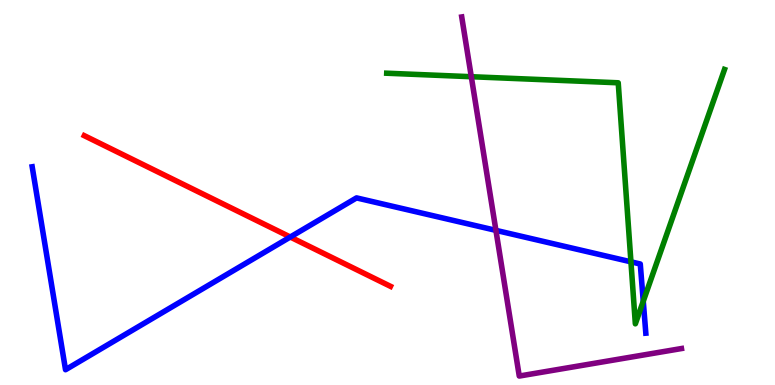[{'lines': ['blue', 'red'], 'intersections': [{'x': 3.75, 'y': 3.84}]}, {'lines': ['green', 'red'], 'intersections': []}, {'lines': ['purple', 'red'], 'intersections': []}, {'lines': ['blue', 'green'], 'intersections': [{'x': 8.14, 'y': 3.2}, {'x': 8.3, 'y': 2.17}]}, {'lines': ['blue', 'purple'], 'intersections': [{'x': 6.4, 'y': 4.02}]}, {'lines': ['green', 'purple'], 'intersections': [{'x': 6.08, 'y': 8.01}]}]